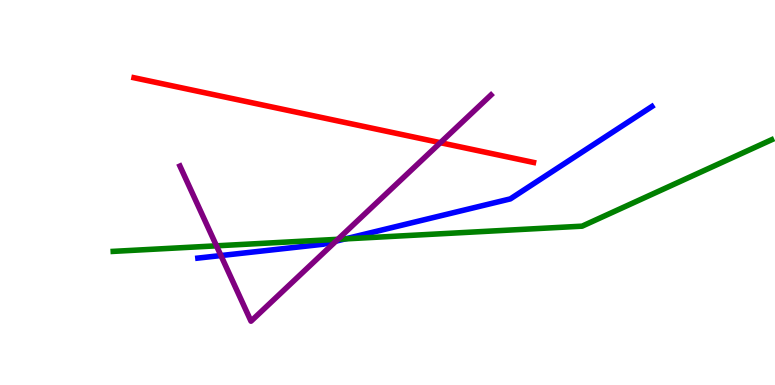[{'lines': ['blue', 'red'], 'intersections': []}, {'lines': ['green', 'red'], 'intersections': []}, {'lines': ['purple', 'red'], 'intersections': [{'x': 5.68, 'y': 6.29}]}, {'lines': ['blue', 'green'], 'intersections': [{'x': 4.45, 'y': 3.79}]}, {'lines': ['blue', 'purple'], 'intersections': [{'x': 2.85, 'y': 3.36}, {'x': 4.33, 'y': 3.74}]}, {'lines': ['green', 'purple'], 'intersections': [{'x': 2.79, 'y': 3.61}, {'x': 4.36, 'y': 3.78}]}]